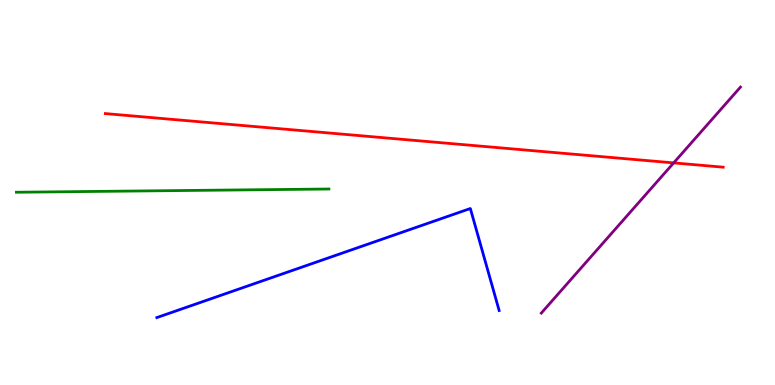[{'lines': ['blue', 'red'], 'intersections': []}, {'lines': ['green', 'red'], 'intersections': []}, {'lines': ['purple', 'red'], 'intersections': [{'x': 8.69, 'y': 5.77}]}, {'lines': ['blue', 'green'], 'intersections': []}, {'lines': ['blue', 'purple'], 'intersections': []}, {'lines': ['green', 'purple'], 'intersections': []}]